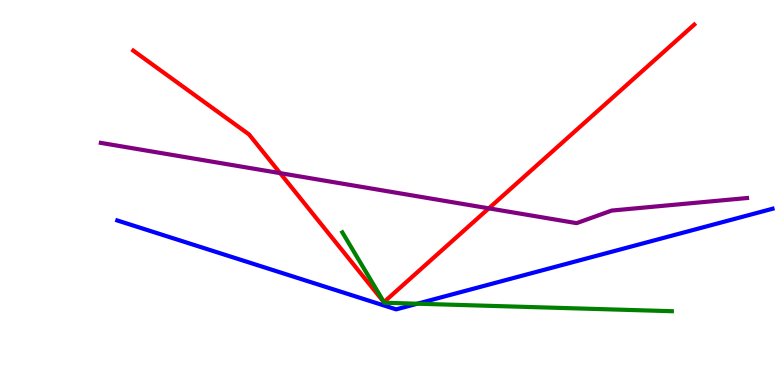[{'lines': ['blue', 'red'], 'intersections': []}, {'lines': ['green', 'red'], 'intersections': [{'x': 4.95, 'y': 2.15}]}, {'lines': ['purple', 'red'], 'intersections': [{'x': 3.61, 'y': 5.5}, {'x': 6.31, 'y': 4.59}]}, {'lines': ['blue', 'green'], 'intersections': [{'x': 5.39, 'y': 2.11}]}, {'lines': ['blue', 'purple'], 'intersections': []}, {'lines': ['green', 'purple'], 'intersections': []}]